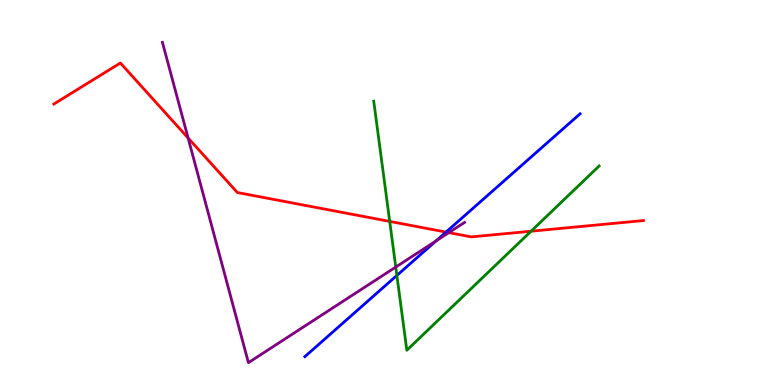[{'lines': ['blue', 'red'], 'intersections': [{'x': 5.76, 'y': 3.97}]}, {'lines': ['green', 'red'], 'intersections': [{'x': 5.03, 'y': 4.25}, {'x': 6.85, 'y': 3.99}]}, {'lines': ['purple', 'red'], 'intersections': [{'x': 2.43, 'y': 6.42}, {'x': 5.79, 'y': 3.96}]}, {'lines': ['blue', 'green'], 'intersections': [{'x': 5.12, 'y': 2.85}]}, {'lines': ['blue', 'purple'], 'intersections': [{'x': 5.63, 'y': 3.74}]}, {'lines': ['green', 'purple'], 'intersections': [{'x': 5.11, 'y': 3.06}]}]